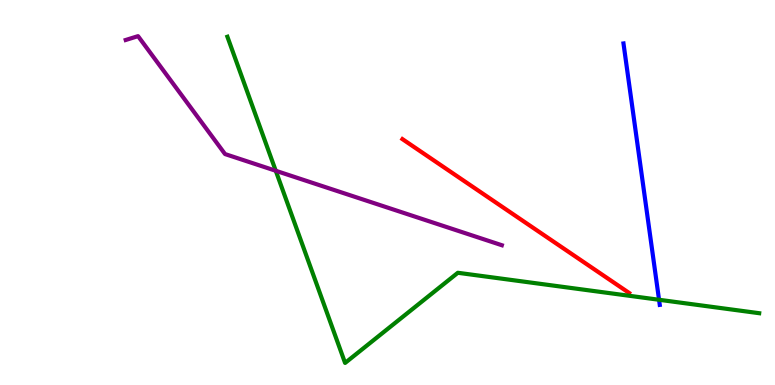[{'lines': ['blue', 'red'], 'intersections': []}, {'lines': ['green', 'red'], 'intersections': []}, {'lines': ['purple', 'red'], 'intersections': []}, {'lines': ['blue', 'green'], 'intersections': [{'x': 8.5, 'y': 2.21}]}, {'lines': ['blue', 'purple'], 'intersections': []}, {'lines': ['green', 'purple'], 'intersections': [{'x': 3.56, 'y': 5.56}]}]